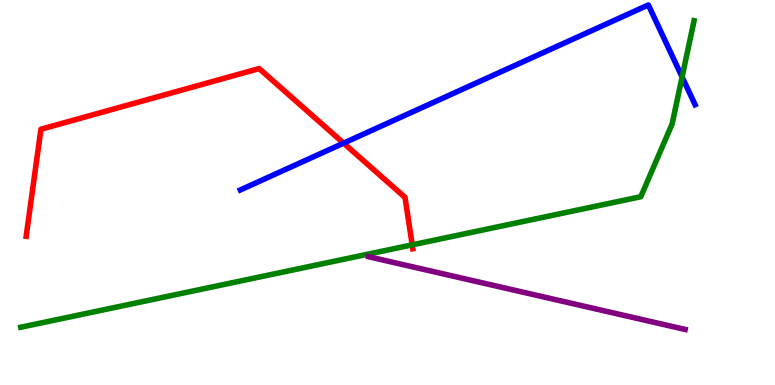[{'lines': ['blue', 'red'], 'intersections': [{'x': 4.43, 'y': 6.28}]}, {'lines': ['green', 'red'], 'intersections': [{'x': 5.32, 'y': 3.64}]}, {'lines': ['purple', 'red'], 'intersections': []}, {'lines': ['blue', 'green'], 'intersections': [{'x': 8.8, 'y': 8.0}]}, {'lines': ['blue', 'purple'], 'intersections': []}, {'lines': ['green', 'purple'], 'intersections': []}]